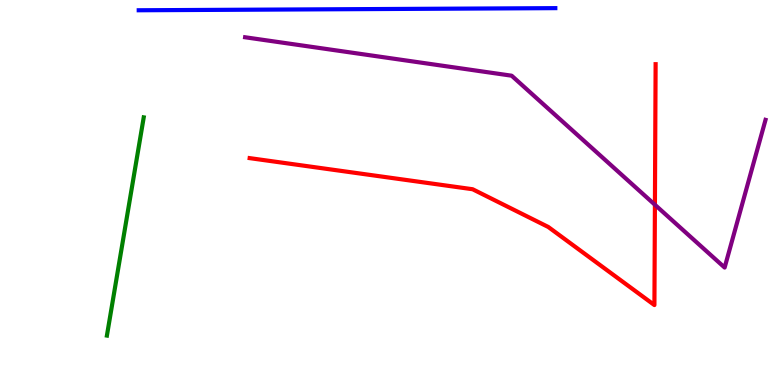[{'lines': ['blue', 'red'], 'intersections': []}, {'lines': ['green', 'red'], 'intersections': []}, {'lines': ['purple', 'red'], 'intersections': [{'x': 8.45, 'y': 4.68}]}, {'lines': ['blue', 'green'], 'intersections': []}, {'lines': ['blue', 'purple'], 'intersections': []}, {'lines': ['green', 'purple'], 'intersections': []}]